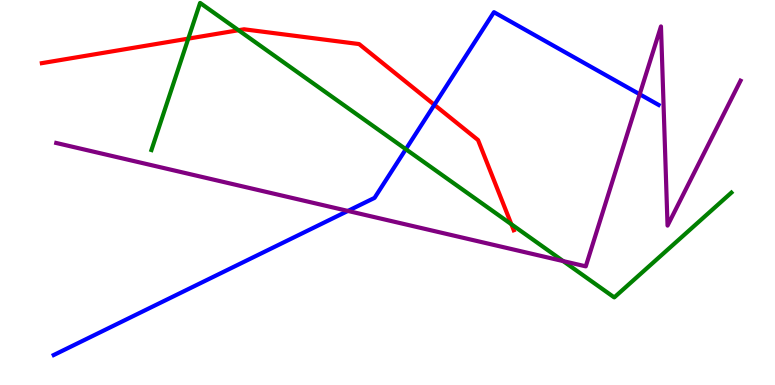[{'lines': ['blue', 'red'], 'intersections': [{'x': 5.6, 'y': 7.28}]}, {'lines': ['green', 'red'], 'intersections': [{'x': 2.43, 'y': 9.0}, {'x': 3.08, 'y': 9.21}, {'x': 6.6, 'y': 4.18}]}, {'lines': ['purple', 'red'], 'intersections': []}, {'lines': ['blue', 'green'], 'intersections': [{'x': 5.24, 'y': 6.12}]}, {'lines': ['blue', 'purple'], 'intersections': [{'x': 4.49, 'y': 4.52}, {'x': 8.25, 'y': 7.55}]}, {'lines': ['green', 'purple'], 'intersections': [{'x': 7.27, 'y': 3.22}]}]